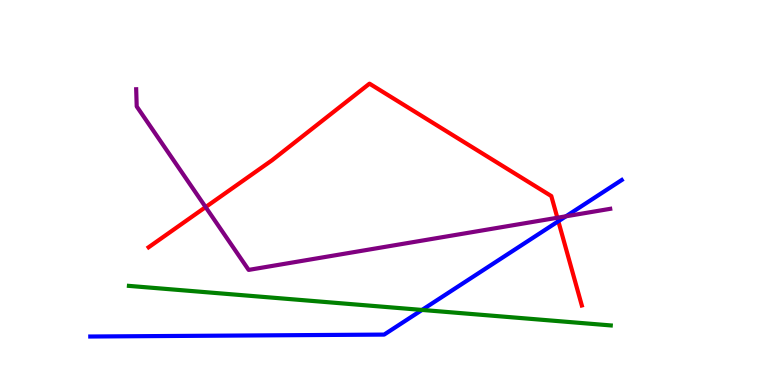[{'lines': ['blue', 'red'], 'intersections': [{'x': 7.2, 'y': 4.25}]}, {'lines': ['green', 'red'], 'intersections': []}, {'lines': ['purple', 'red'], 'intersections': [{'x': 2.65, 'y': 4.62}, {'x': 7.19, 'y': 4.34}]}, {'lines': ['blue', 'green'], 'intersections': [{'x': 5.45, 'y': 1.95}]}, {'lines': ['blue', 'purple'], 'intersections': [{'x': 7.3, 'y': 4.38}]}, {'lines': ['green', 'purple'], 'intersections': []}]